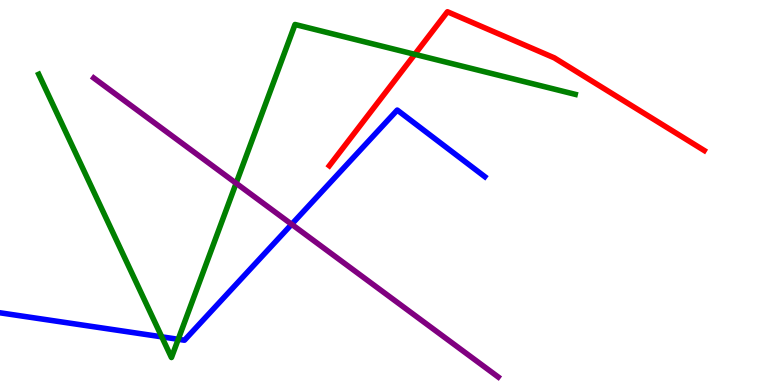[{'lines': ['blue', 'red'], 'intersections': []}, {'lines': ['green', 'red'], 'intersections': [{'x': 5.35, 'y': 8.59}]}, {'lines': ['purple', 'red'], 'intersections': []}, {'lines': ['blue', 'green'], 'intersections': [{'x': 2.09, 'y': 1.25}, {'x': 2.3, 'y': 1.19}]}, {'lines': ['blue', 'purple'], 'intersections': [{'x': 3.76, 'y': 4.17}]}, {'lines': ['green', 'purple'], 'intersections': [{'x': 3.05, 'y': 5.24}]}]